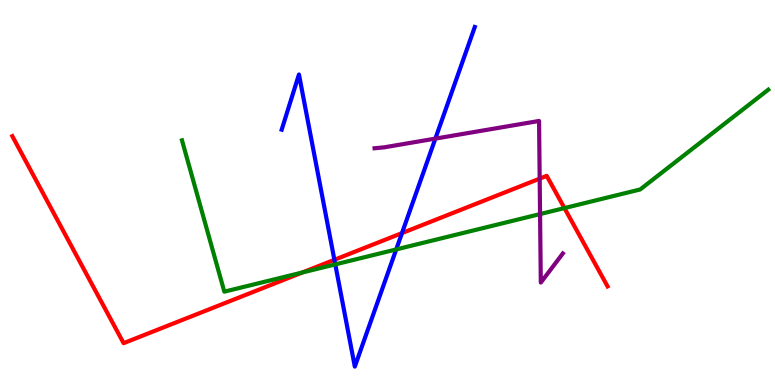[{'lines': ['blue', 'red'], 'intersections': [{'x': 4.31, 'y': 3.25}, {'x': 5.19, 'y': 3.95}]}, {'lines': ['green', 'red'], 'intersections': [{'x': 3.9, 'y': 2.92}, {'x': 7.28, 'y': 4.6}]}, {'lines': ['purple', 'red'], 'intersections': [{'x': 6.96, 'y': 5.36}]}, {'lines': ['blue', 'green'], 'intersections': [{'x': 4.33, 'y': 3.13}, {'x': 5.11, 'y': 3.52}]}, {'lines': ['blue', 'purple'], 'intersections': [{'x': 5.62, 'y': 6.4}]}, {'lines': ['green', 'purple'], 'intersections': [{'x': 6.97, 'y': 4.44}]}]